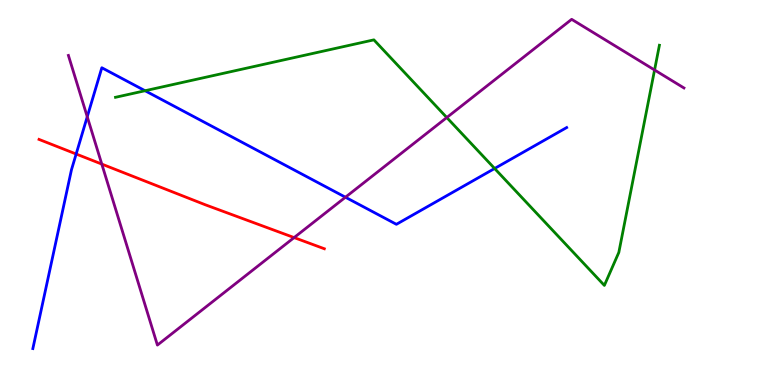[{'lines': ['blue', 'red'], 'intersections': [{'x': 0.983, 'y': 6.0}]}, {'lines': ['green', 'red'], 'intersections': []}, {'lines': ['purple', 'red'], 'intersections': [{'x': 1.31, 'y': 5.74}, {'x': 3.8, 'y': 3.83}]}, {'lines': ['blue', 'green'], 'intersections': [{'x': 1.87, 'y': 7.64}, {'x': 6.38, 'y': 5.62}]}, {'lines': ['blue', 'purple'], 'intersections': [{'x': 1.13, 'y': 6.97}, {'x': 4.46, 'y': 4.88}]}, {'lines': ['green', 'purple'], 'intersections': [{'x': 5.76, 'y': 6.95}, {'x': 8.45, 'y': 8.18}]}]